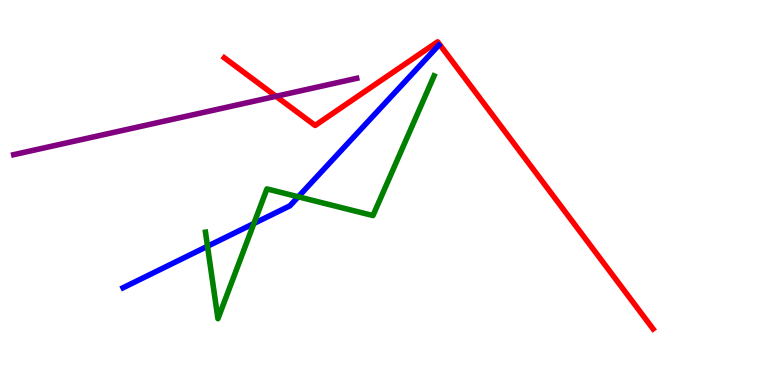[{'lines': ['blue', 'red'], 'intersections': []}, {'lines': ['green', 'red'], 'intersections': []}, {'lines': ['purple', 'red'], 'intersections': [{'x': 3.56, 'y': 7.5}]}, {'lines': ['blue', 'green'], 'intersections': [{'x': 2.68, 'y': 3.6}, {'x': 3.28, 'y': 4.2}, {'x': 3.85, 'y': 4.89}]}, {'lines': ['blue', 'purple'], 'intersections': []}, {'lines': ['green', 'purple'], 'intersections': []}]